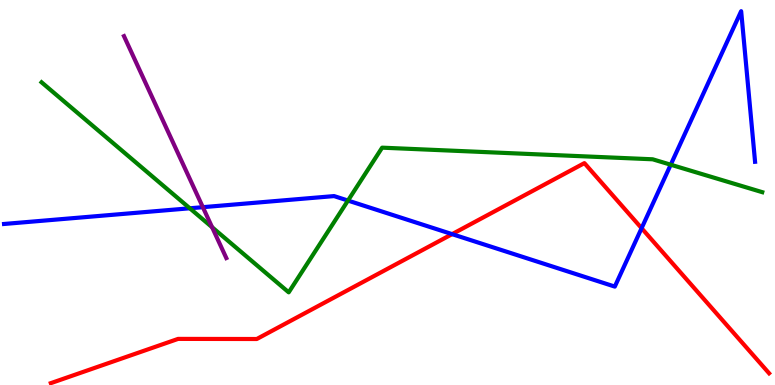[{'lines': ['blue', 'red'], 'intersections': [{'x': 5.83, 'y': 3.92}, {'x': 8.28, 'y': 4.07}]}, {'lines': ['green', 'red'], 'intersections': []}, {'lines': ['purple', 'red'], 'intersections': []}, {'lines': ['blue', 'green'], 'intersections': [{'x': 2.45, 'y': 4.59}, {'x': 4.49, 'y': 4.79}, {'x': 8.65, 'y': 5.72}]}, {'lines': ['blue', 'purple'], 'intersections': [{'x': 2.62, 'y': 4.62}]}, {'lines': ['green', 'purple'], 'intersections': [{'x': 2.74, 'y': 4.1}]}]